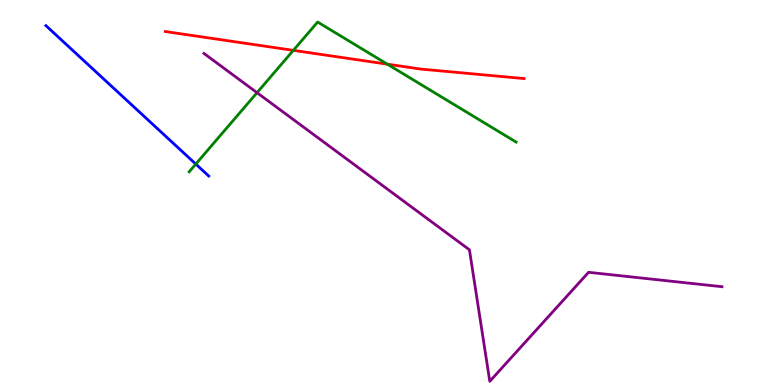[{'lines': ['blue', 'red'], 'intersections': []}, {'lines': ['green', 'red'], 'intersections': [{'x': 3.79, 'y': 8.69}, {'x': 5.0, 'y': 8.33}]}, {'lines': ['purple', 'red'], 'intersections': []}, {'lines': ['blue', 'green'], 'intersections': [{'x': 2.53, 'y': 5.74}]}, {'lines': ['blue', 'purple'], 'intersections': []}, {'lines': ['green', 'purple'], 'intersections': [{'x': 3.32, 'y': 7.59}]}]